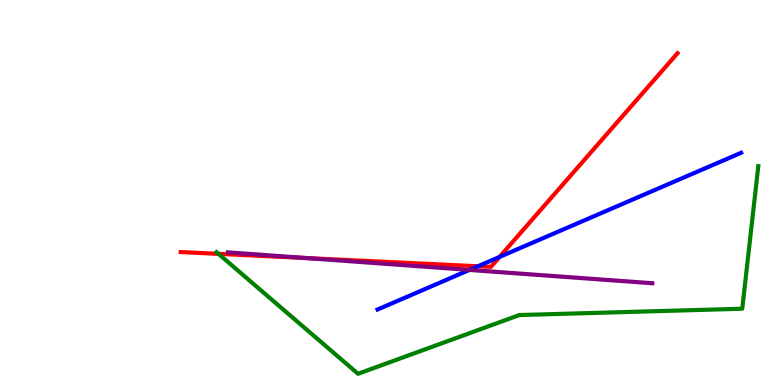[{'lines': ['blue', 'red'], 'intersections': [{'x': 6.17, 'y': 3.08}, {'x': 6.45, 'y': 3.33}]}, {'lines': ['green', 'red'], 'intersections': [{'x': 2.82, 'y': 3.41}]}, {'lines': ['purple', 'red'], 'intersections': [{'x': 3.95, 'y': 3.3}]}, {'lines': ['blue', 'green'], 'intersections': []}, {'lines': ['blue', 'purple'], 'intersections': [{'x': 6.06, 'y': 2.99}]}, {'lines': ['green', 'purple'], 'intersections': []}]